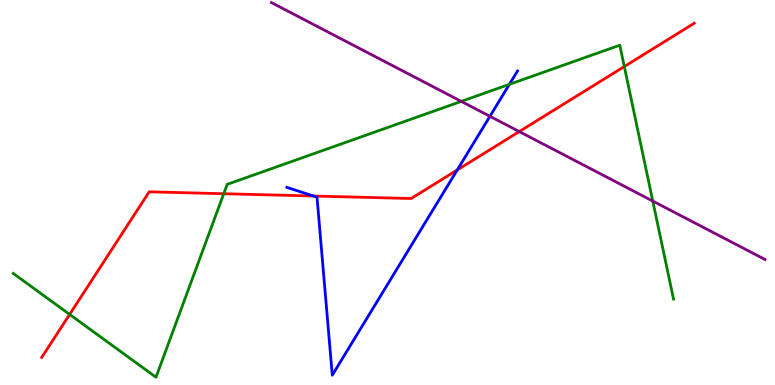[{'lines': ['blue', 'red'], 'intersections': [{'x': 4.04, 'y': 4.91}, {'x': 5.9, 'y': 5.58}]}, {'lines': ['green', 'red'], 'intersections': [{'x': 0.898, 'y': 1.83}, {'x': 2.89, 'y': 4.97}, {'x': 8.06, 'y': 8.27}]}, {'lines': ['purple', 'red'], 'intersections': [{'x': 6.7, 'y': 6.58}]}, {'lines': ['blue', 'green'], 'intersections': [{'x': 6.57, 'y': 7.81}]}, {'lines': ['blue', 'purple'], 'intersections': [{'x': 6.32, 'y': 6.98}]}, {'lines': ['green', 'purple'], 'intersections': [{'x': 5.95, 'y': 7.37}, {'x': 8.42, 'y': 4.78}]}]